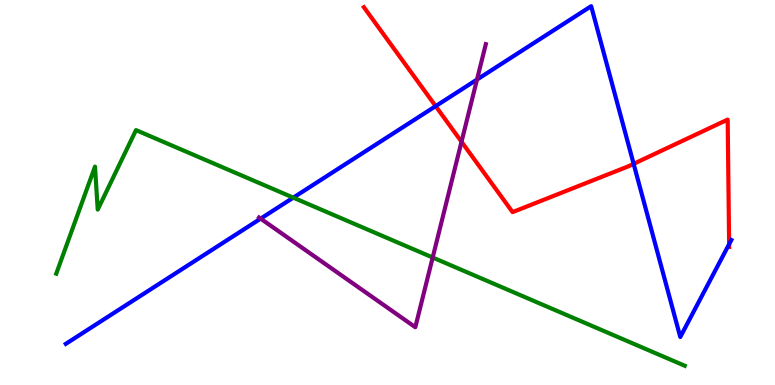[{'lines': ['blue', 'red'], 'intersections': [{'x': 5.62, 'y': 7.24}, {'x': 8.18, 'y': 5.74}, {'x': 9.41, 'y': 3.66}]}, {'lines': ['green', 'red'], 'intersections': []}, {'lines': ['purple', 'red'], 'intersections': [{'x': 5.96, 'y': 6.32}]}, {'lines': ['blue', 'green'], 'intersections': [{'x': 3.78, 'y': 4.87}]}, {'lines': ['blue', 'purple'], 'intersections': [{'x': 3.36, 'y': 4.32}, {'x': 6.15, 'y': 7.93}]}, {'lines': ['green', 'purple'], 'intersections': [{'x': 5.58, 'y': 3.31}]}]